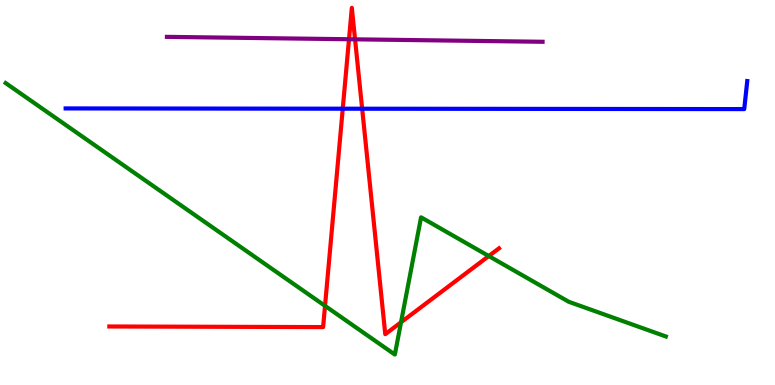[{'lines': ['blue', 'red'], 'intersections': [{'x': 4.42, 'y': 7.18}, {'x': 4.67, 'y': 7.18}]}, {'lines': ['green', 'red'], 'intersections': [{'x': 4.19, 'y': 2.06}, {'x': 5.17, 'y': 1.63}, {'x': 6.31, 'y': 3.35}]}, {'lines': ['purple', 'red'], 'intersections': [{'x': 4.5, 'y': 8.98}, {'x': 4.58, 'y': 8.98}]}, {'lines': ['blue', 'green'], 'intersections': []}, {'lines': ['blue', 'purple'], 'intersections': []}, {'lines': ['green', 'purple'], 'intersections': []}]